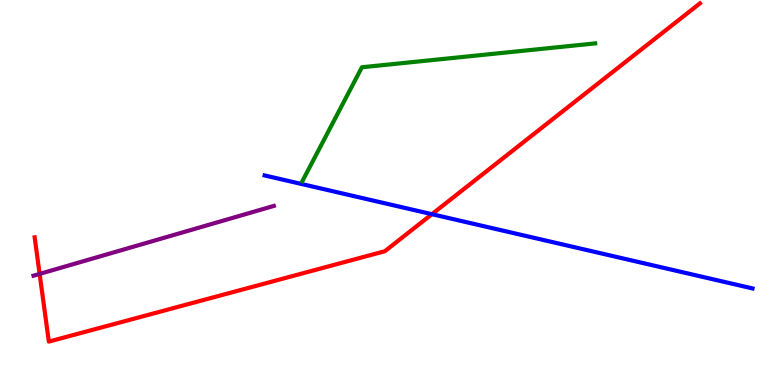[{'lines': ['blue', 'red'], 'intersections': [{'x': 5.57, 'y': 4.44}]}, {'lines': ['green', 'red'], 'intersections': []}, {'lines': ['purple', 'red'], 'intersections': [{'x': 0.511, 'y': 2.89}]}, {'lines': ['blue', 'green'], 'intersections': []}, {'lines': ['blue', 'purple'], 'intersections': []}, {'lines': ['green', 'purple'], 'intersections': []}]